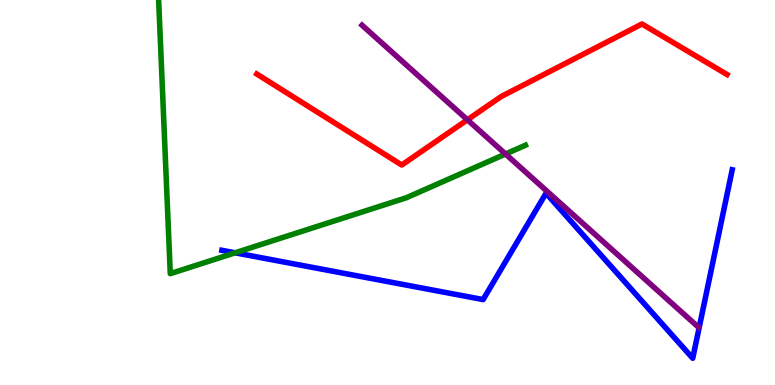[{'lines': ['blue', 'red'], 'intersections': []}, {'lines': ['green', 'red'], 'intersections': []}, {'lines': ['purple', 'red'], 'intersections': [{'x': 6.03, 'y': 6.89}]}, {'lines': ['blue', 'green'], 'intersections': [{'x': 3.03, 'y': 3.43}]}, {'lines': ['blue', 'purple'], 'intersections': []}, {'lines': ['green', 'purple'], 'intersections': [{'x': 6.52, 'y': 6.0}]}]